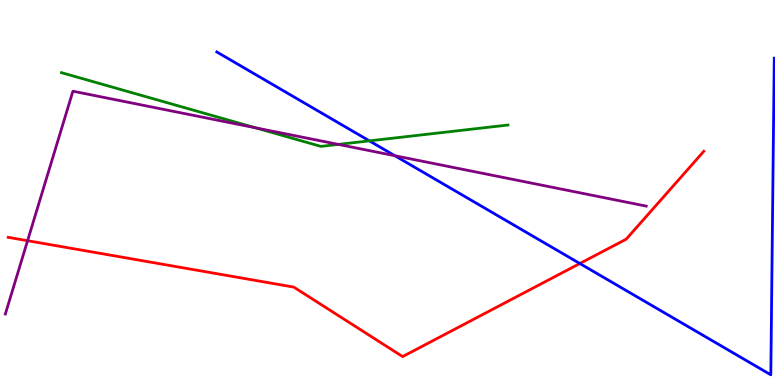[{'lines': ['blue', 'red'], 'intersections': [{'x': 7.48, 'y': 3.16}]}, {'lines': ['green', 'red'], 'intersections': []}, {'lines': ['purple', 'red'], 'intersections': [{'x': 0.356, 'y': 3.75}]}, {'lines': ['blue', 'green'], 'intersections': [{'x': 4.77, 'y': 6.34}]}, {'lines': ['blue', 'purple'], 'intersections': [{'x': 5.1, 'y': 5.96}]}, {'lines': ['green', 'purple'], 'intersections': [{'x': 3.3, 'y': 6.68}, {'x': 4.37, 'y': 6.25}]}]